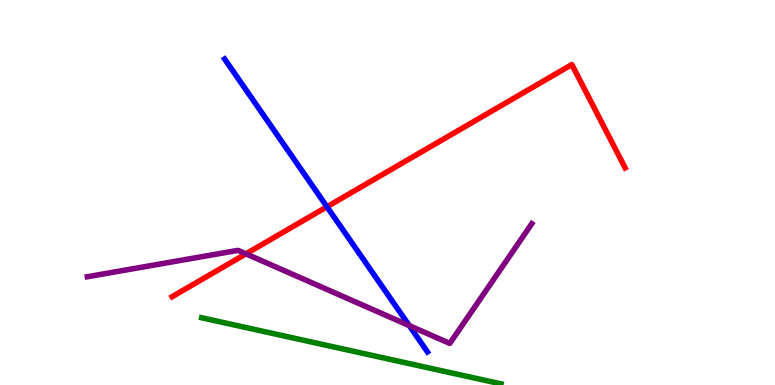[{'lines': ['blue', 'red'], 'intersections': [{'x': 4.22, 'y': 4.63}]}, {'lines': ['green', 'red'], 'intersections': []}, {'lines': ['purple', 'red'], 'intersections': [{'x': 3.17, 'y': 3.41}]}, {'lines': ['blue', 'green'], 'intersections': []}, {'lines': ['blue', 'purple'], 'intersections': [{'x': 5.28, 'y': 1.54}]}, {'lines': ['green', 'purple'], 'intersections': []}]